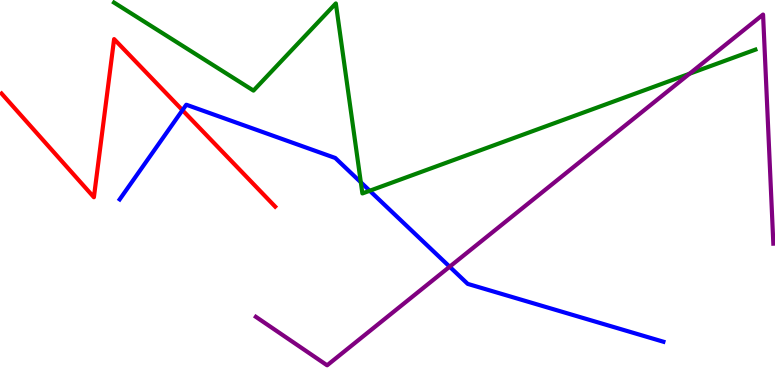[{'lines': ['blue', 'red'], 'intersections': [{'x': 2.35, 'y': 7.14}]}, {'lines': ['green', 'red'], 'intersections': []}, {'lines': ['purple', 'red'], 'intersections': []}, {'lines': ['blue', 'green'], 'intersections': [{'x': 4.66, 'y': 5.27}, {'x': 4.77, 'y': 5.05}]}, {'lines': ['blue', 'purple'], 'intersections': [{'x': 5.8, 'y': 3.07}]}, {'lines': ['green', 'purple'], 'intersections': [{'x': 8.9, 'y': 8.08}]}]